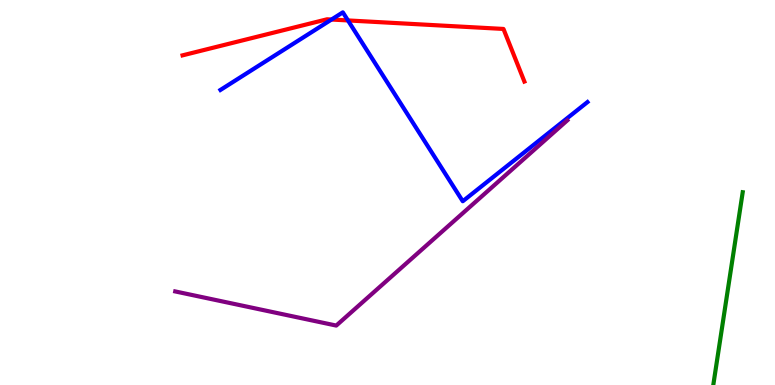[{'lines': ['blue', 'red'], 'intersections': [{'x': 4.28, 'y': 9.49}, {'x': 4.49, 'y': 9.47}]}, {'lines': ['green', 'red'], 'intersections': []}, {'lines': ['purple', 'red'], 'intersections': []}, {'lines': ['blue', 'green'], 'intersections': []}, {'lines': ['blue', 'purple'], 'intersections': []}, {'lines': ['green', 'purple'], 'intersections': []}]